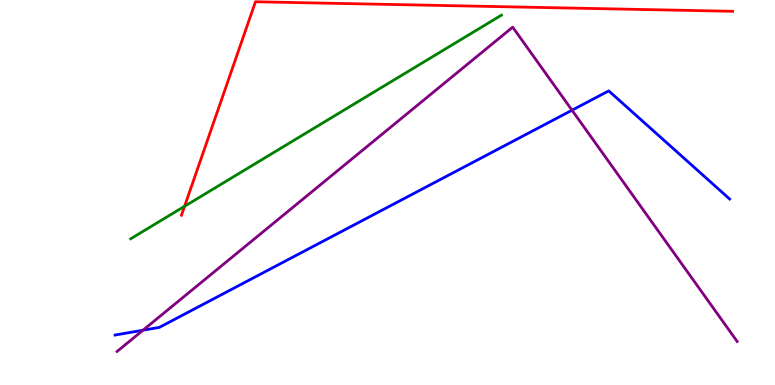[{'lines': ['blue', 'red'], 'intersections': []}, {'lines': ['green', 'red'], 'intersections': [{'x': 2.38, 'y': 4.64}]}, {'lines': ['purple', 'red'], 'intersections': []}, {'lines': ['blue', 'green'], 'intersections': []}, {'lines': ['blue', 'purple'], 'intersections': [{'x': 1.85, 'y': 1.42}, {'x': 7.38, 'y': 7.14}]}, {'lines': ['green', 'purple'], 'intersections': []}]